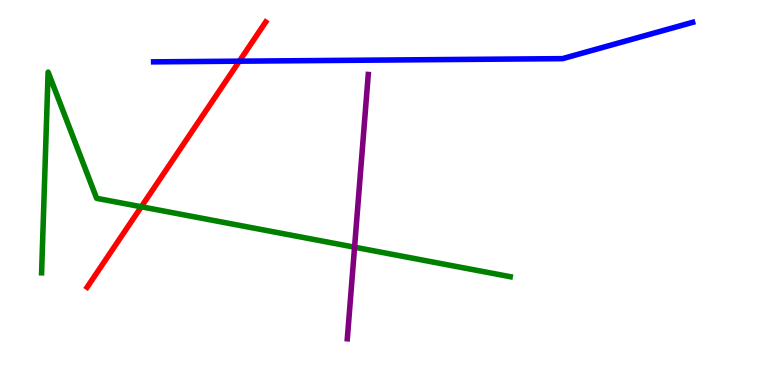[{'lines': ['blue', 'red'], 'intersections': [{'x': 3.09, 'y': 8.41}]}, {'lines': ['green', 'red'], 'intersections': [{'x': 1.82, 'y': 4.63}]}, {'lines': ['purple', 'red'], 'intersections': []}, {'lines': ['blue', 'green'], 'intersections': []}, {'lines': ['blue', 'purple'], 'intersections': []}, {'lines': ['green', 'purple'], 'intersections': [{'x': 4.57, 'y': 3.58}]}]